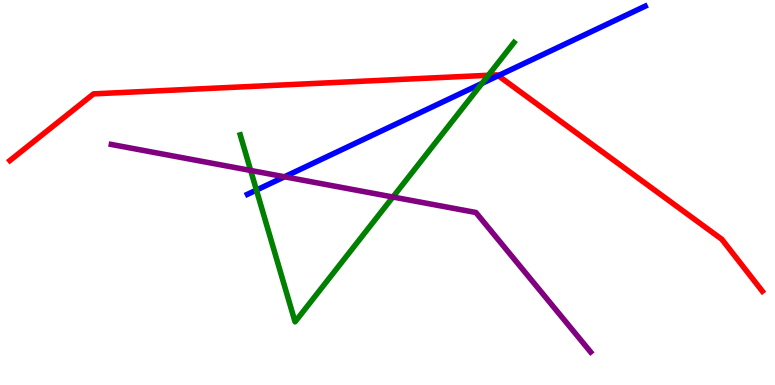[{'lines': ['blue', 'red'], 'intersections': [{'x': 6.43, 'y': 8.03}]}, {'lines': ['green', 'red'], 'intersections': [{'x': 6.3, 'y': 8.04}]}, {'lines': ['purple', 'red'], 'intersections': []}, {'lines': ['blue', 'green'], 'intersections': [{'x': 3.31, 'y': 5.06}, {'x': 6.22, 'y': 7.83}]}, {'lines': ['blue', 'purple'], 'intersections': [{'x': 3.67, 'y': 5.41}]}, {'lines': ['green', 'purple'], 'intersections': [{'x': 3.23, 'y': 5.57}, {'x': 5.07, 'y': 4.88}]}]